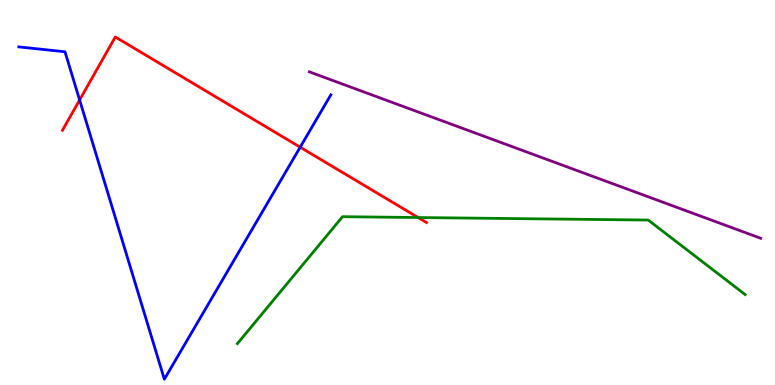[{'lines': ['blue', 'red'], 'intersections': [{'x': 1.03, 'y': 7.4}, {'x': 3.87, 'y': 6.18}]}, {'lines': ['green', 'red'], 'intersections': [{'x': 5.39, 'y': 4.35}]}, {'lines': ['purple', 'red'], 'intersections': []}, {'lines': ['blue', 'green'], 'intersections': []}, {'lines': ['blue', 'purple'], 'intersections': []}, {'lines': ['green', 'purple'], 'intersections': []}]